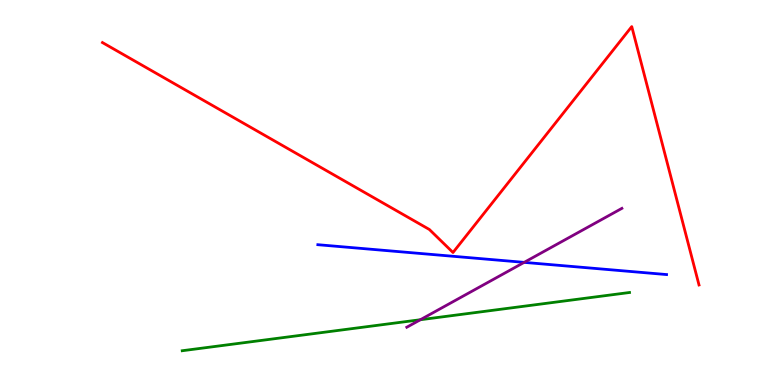[{'lines': ['blue', 'red'], 'intersections': []}, {'lines': ['green', 'red'], 'intersections': []}, {'lines': ['purple', 'red'], 'intersections': []}, {'lines': ['blue', 'green'], 'intersections': []}, {'lines': ['blue', 'purple'], 'intersections': [{'x': 6.76, 'y': 3.19}]}, {'lines': ['green', 'purple'], 'intersections': [{'x': 5.42, 'y': 1.7}]}]